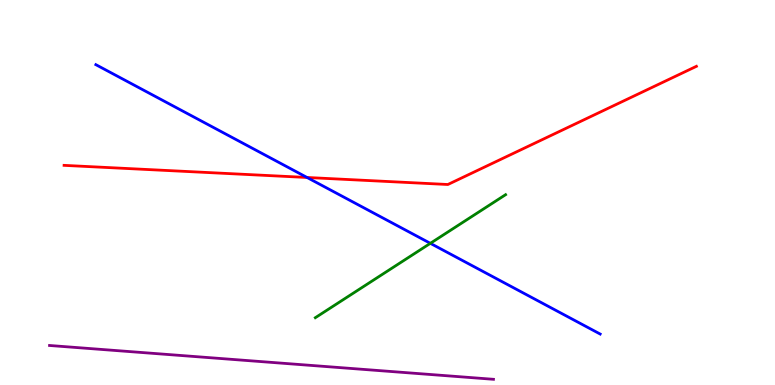[{'lines': ['blue', 'red'], 'intersections': [{'x': 3.96, 'y': 5.39}]}, {'lines': ['green', 'red'], 'intersections': []}, {'lines': ['purple', 'red'], 'intersections': []}, {'lines': ['blue', 'green'], 'intersections': [{'x': 5.55, 'y': 3.68}]}, {'lines': ['blue', 'purple'], 'intersections': []}, {'lines': ['green', 'purple'], 'intersections': []}]